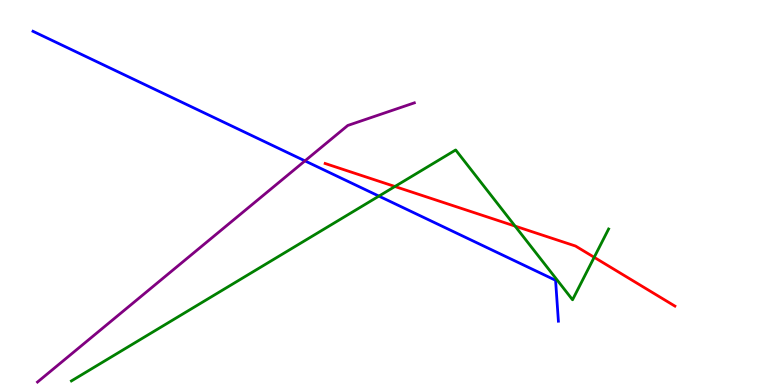[{'lines': ['blue', 'red'], 'intersections': []}, {'lines': ['green', 'red'], 'intersections': [{'x': 5.1, 'y': 5.16}, {'x': 6.65, 'y': 4.13}, {'x': 7.67, 'y': 3.32}]}, {'lines': ['purple', 'red'], 'intersections': []}, {'lines': ['blue', 'green'], 'intersections': [{'x': 4.89, 'y': 4.91}]}, {'lines': ['blue', 'purple'], 'intersections': [{'x': 3.93, 'y': 5.82}]}, {'lines': ['green', 'purple'], 'intersections': []}]